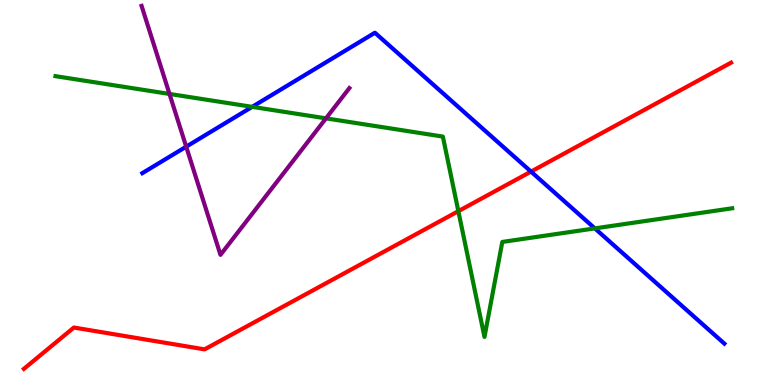[{'lines': ['blue', 'red'], 'intersections': [{'x': 6.85, 'y': 5.54}]}, {'lines': ['green', 'red'], 'intersections': [{'x': 5.91, 'y': 4.52}]}, {'lines': ['purple', 'red'], 'intersections': []}, {'lines': ['blue', 'green'], 'intersections': [{'x': 3.25, 'y': 7.22}, {'x': 7.68, 'y': 4.07}]}, {'lines': ['blue', 'purple'], 'intersections': [{'x': 2.4, 'y': 6.19}]}, {'lines': ['green', 'purple'], 'intersections': [{'x': 2.19, 'y': 7.56}, {'x': 4.21, 'y': 6.93}]}]